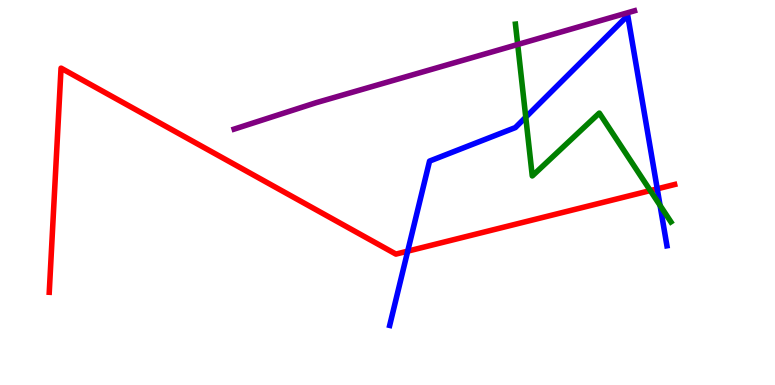[{'lines': ['blue', 'red'], 'intersections': [{'x': 5.26, 'y': 3.48}, {'x': 8.48, 'y': 5.1}]}, {'lines': ['green', 'red'], 'intersections': [{'x': 8.39, 'y': 5.05}]}, {'lines': ['purple', 'red'], 'intersections': []}, {'lines': ['blue', 'green'], 'intersections': [{'x': 6.78, 'y': 6.96}, {'x': 8.52, 'y': 4.66}]}, {'lines': ['blue', 'purple'], 'intersections': []}, {'lines': ['green', 'purple'], 'intersections': [{'x': 6.68, 'y': 8.84}]}]